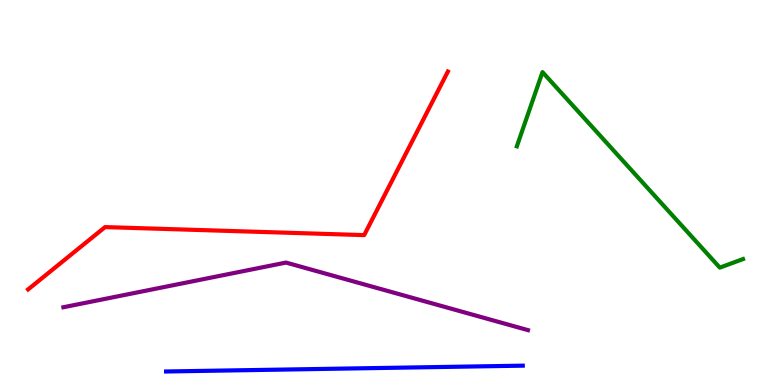[{'lines': ['blue', 'red'], 'intersections': []}, {'lines': ['green', 'red'], 'intersections': []}, {'lines': ['purple', 'red'], 'intersections': []}, {'lines': ['blue', 'green'], 'intersections': []}, {'lines': ['blue', 'purple'], 'intersections': []}, {'lines': ['green', 'purple'], 'intersections': []}]